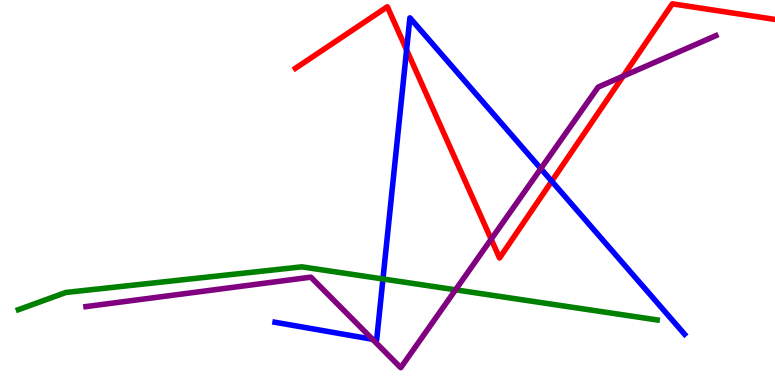[{'lines': ['blue', 'red'], 'intersections': [{'x': 5.25, 'y': 8.71}, {'x': 7.12, 'y': 5.29}]}, {'lines': ['green', 'red'], 'intersections': []}, {'lines': ['purple', 'red'], 'intersections': [{'x': 6.34, 'y': 3.79}, {'x': 8.04, 'y': 8.02}]}, {'lines': ['blue', 'green'], 'intersections': [{'x': 4.94, 'y': 2.75}]}, {'lines': ['blue', 'purple'], 'intersections': [{'x': 4.81, 'y': 1.19}, {'x': 6.98, 'y': 5.62}]}, {'lines': ['green', 'purple'], 'intersections': [{'x': 5.88, 'y': 2.47}]}]